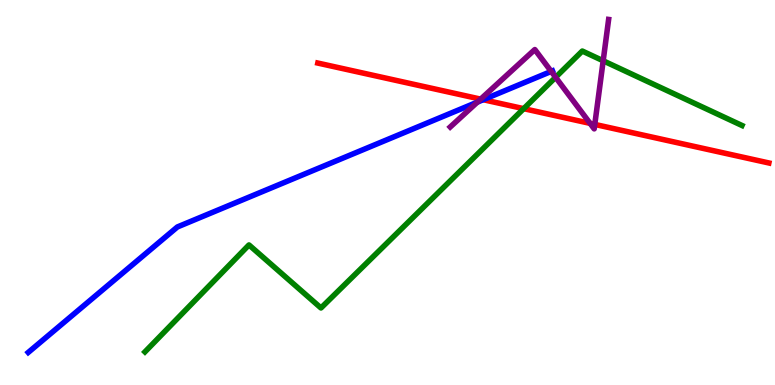[{'lines': ['blue', 'red'], 'intersections': [{'x': 6.24, 'y': 7.41}]}, {'lines': ['green', 'red'], 'intersections': [{'x': 6.76, 'y': 7.18}]}, {'lines': ['purple', 'red'], 'intersections': [{'x': 6.2, 'y': 7.43}, {'x': 7.61, 'y': 6.8}, {'x': 7.67, 'y': 6.77}]}, {'lines': ['blue', 'green'], 'intersections': []}, {'lines': ['blue', 'purple'], 'intersections': [{'x': 6.16, 'y': 7.35}, {'x': 7.11, 'y': 8.15}]}, {'lines': ['green', 'purple'], 'intersections': [{'x': 7.17, 'y': 7.99}, {'x': 7.78, 'y': 8.42}]}]